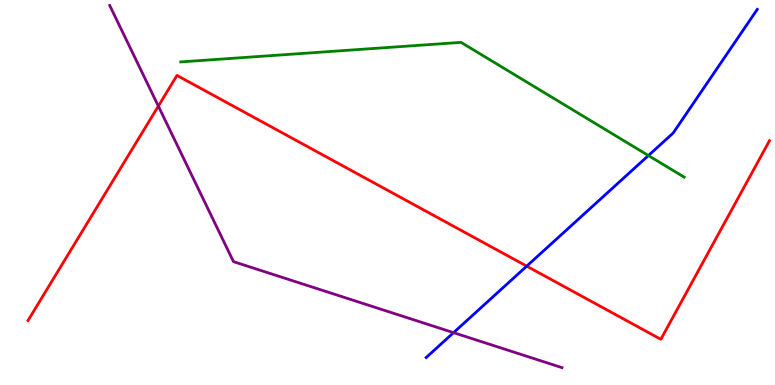[{'lines': ['blue', 'red'], 'intersections': [{'x': 6.8, 'y': 3.09}]}, {'lines': ['green', 'red'], 'intersections': []}, {'lines': ['purple', 'red'], 'intersections': [{'x': 2.04, 'y': 7.24}]}, {'lines': ['blue', 'green'], 'intersections': [{'x': 8.37, 'y': 5.96}]}, {'lines': ['blue', 'purple'], 'intersections': [{'x': 5.85, 'y': 1.36}]}, {'lines': ['green', 'purple'], 'intersections': []}]